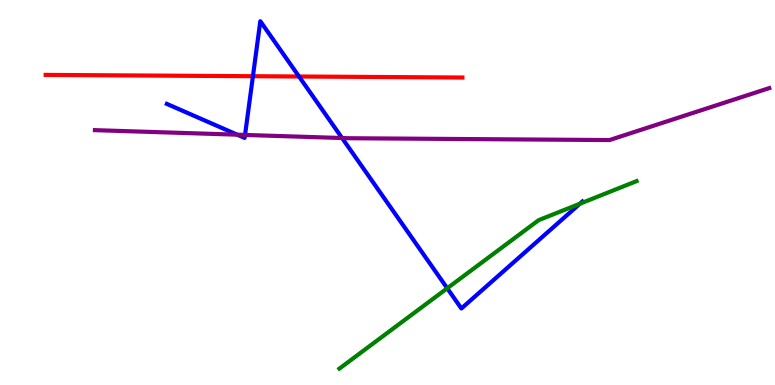[{'lines': ['blue', 'red'], 'intersections': [{'x': 3.26, 'y': 8.02}, {'x': 3.86, 'y': 8.01}]}, {'lines': ['green', 'red'], 'intersections': []}, {'lines': ['purple', 'red'], 'intersections': []}, {'lines': ['blue', 'green'], 'intersections': [{'x': 5.77, 'y': 2.51}, {'x': 7.48, 'y': 4.71}]}, {'lines': ['blue', 'purple'], 'intersections': [{'x': 3.06, 'y': 6.5}, {'x': 3.16, 'y': 6.5}, {'x': 4.41, 'y': 6.41}]}, {'lines': ['green', 'purple'], 'intersections': []}]